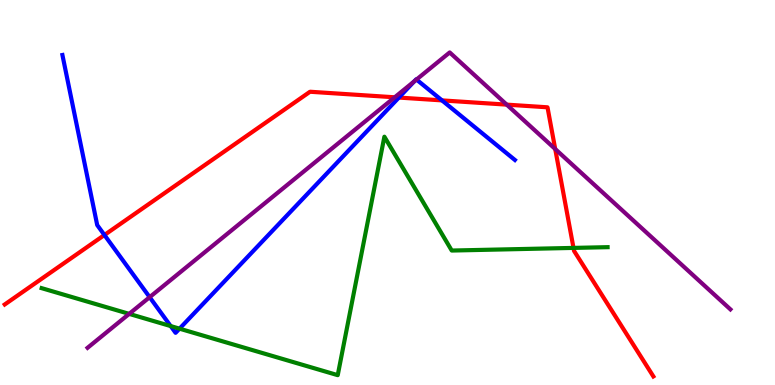[{'lines': ['blue', 'red'], 'intersections': [{'x': 1.35, 'y': 3.9}, {'x': 5.15, 'y': 7.47}, {'x': 5.7, 'y': 7.39}]}, {'lines': ['green', 'red'], 'intersections': [{'x': 7.4, 'y': 3.56}]}, {'lines': ['purple', 'red'], 'intersections': [{'x': 5.09, 'y': 7.47}, {'x': 6.54, 'y': 7.28}, {'x': 7.16, 'y': 6.13}]}, {'lines': ['blue', 'green'], 'intersections': [{'x': 2.2, 'y': 1.53}, {'x': 2.32, 'y': 1.46}]}, {'lines': ['blue', 'purple'], 'intersections': [{'x': 1.93, 'y': 2.28}, {'x': 5.35, 'y': 7.89}, {'x': 5.37, 'y': 7.93}]}, {'lines': ['green', 'purple'], 'intersections': [{'x': 1.67, 'y': 1.85}]}]